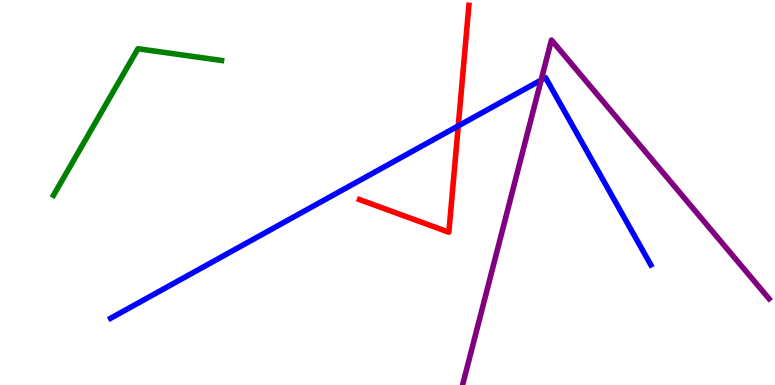[{'lines': ['blue', 'red'], 'intersections': [{'x': 5.91, 'y': 6.73}]}, {'lines': ['green', 'red'], 'intersections': []}, {'lines': ['purple', 'red'], 'intersections': []}, {'lines': ['blue', 'green'], 'intersections': []}, {'lines': ['blue', 'purple'], 'intersections': [{'x': 6.98, 'y': 7.92}]}, {'lines': ['green', 'purple'], 'intersections': []}]